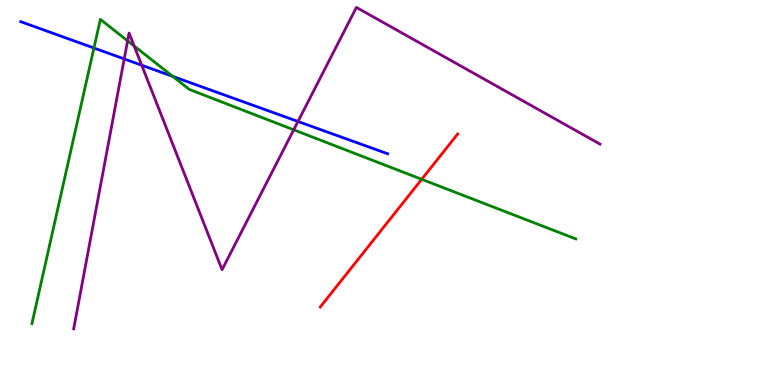[{'lines': ['blue', 'red'], 'intersections': []}, {'lines': ['green', 'red'], 'intersections': [{'x': 5.44, 'y': 5.34}]}, {'lines': ['purple', 'red'], 'intersections': []}, {'lines': ['blue', 'green'], 'intersections': [{'x': 1.21, 'y': 8.75}, {'x': 2.23, 'y': 8.02}]}, {'lines': ['blue', 'purple'], 'intersections': [{'x': 1.6, 'y': 8.47}, {'x': 1.83, 'y': 8.31}, {'x': 3.84, 'y': 6.84}]}, {'lines': ['green', 'purple'], 'intersections': [{'x': 1.65, 'y': 8.94}, {'x': 1.73, 'y': 8.81}, {'x': 3.79, 'y': 6.63}]}]